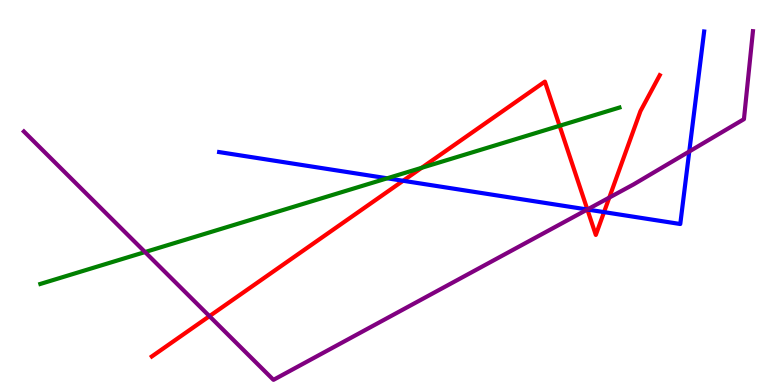[{'lines': ['blue', 'red'], 'intersections': [{'x': 5.2, 'y': 5.3}, {'x': 7.58, 'y': 4.56}, {'x': 7.79, 'y': 4.49}]}, {'lines': ['green', 'red'], 'intersections': [{'x': 5.44, 'y': 5.64}, {'x': 7.22, 'y': 6.73}]}, {'lines': ['purple', 'red'], 'intersections': [{'x': 2.7, 'y': 1.79}, {'x': 7.58, 'y': 4.56}, {'x': 7.86, 'y': 4.87}]}, {'lines': ['blue', 'green'], 'intersections': [{'x': 5.0, 'y': 5.37}]}, {'lines': ['blue', 'purple'], 'intersections': [{'x': 7.58, 'y': 4.56}, {'x': 8.89, 'y': 6.07}]}, {'lines': ['green', 'purple'], 'intersections': [{'x': 1.87, 'y': 3.45}]}]